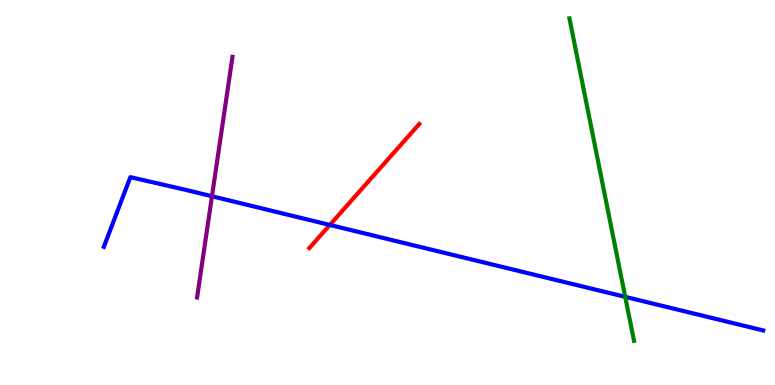[{'lines': ['blue', 'red'], 'intersections': [{'x': 4.26, 'y': 4.16}]}, {'lines': ['green', 'red'], 'intersections': []}, {'lines': ['purple', 'red'], 'intersections': []}, {'lines': ['blue', 'green'], 'intersections': [{'x': 8.07, 'y': 2.29}]}, {'lines': ['blue', 'purple'], 'intersections': [{'x': 2.74, 'y': 4.9}]}, {'lines': ['green', 'purple'], 'intersections': []}]